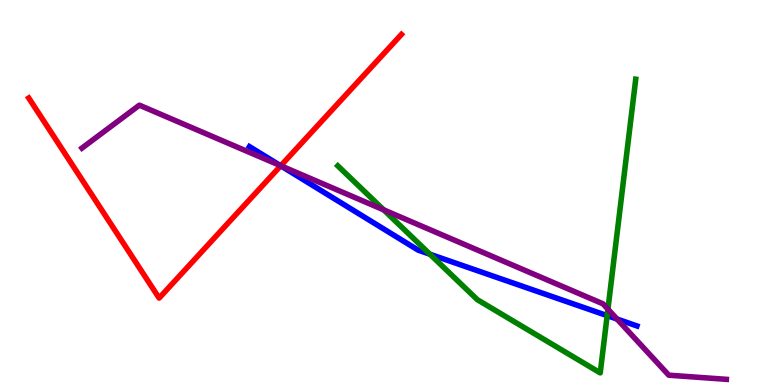[{'lines': ['blue', 'red'], 'intersections': [{'x': 3.62, 'y': 5.69}]}, {'lines': ['green', 'red'], 'intersections': []}, {'lines': ['purple', 'red'], 'intersections': [{'x': 3.62, 'y': 5.69}]}, {'lines': ['blue', 'green'], 'intersections': [{'x': 5.55, 'y': 3.4}, {'x': 7.83, 'y': 1.8}]}, {'lines': ['blue', 'purple'], 'intersections': [{'x': 3.62, 'y': 5.7}, {'x': 7.96, 'y': 1.71}]}, {'lines': ['green', 'purple'], 'intersections': [{'x': 4.95, 'y': 4.55}, {'x': 7.84, 'y': 1.97}]}]